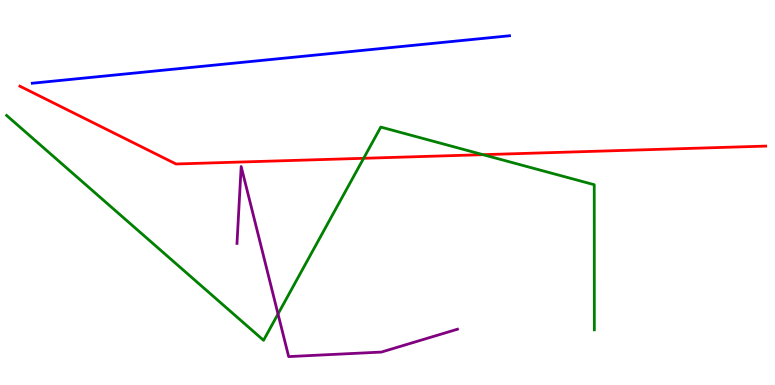[{'lines': ['blue', 'red'], 'intersections': []}, {'lines': ['green', 'red'], 'intersections': [{'x': 4.69, 'y': 5.89}, {'x': 6.23, 'y': 5.98}]}, {'lines': ['purple', 'red'], 'intersections': []}, {'lines': ['blue', 'green'], 'intersections': []}, {'lines': ['blue', 'purple'], 'intersections': []}, {'lines': ['green', 'purple'], 'intersections': [{'x': 3.59, 'y': 1.84}]}]